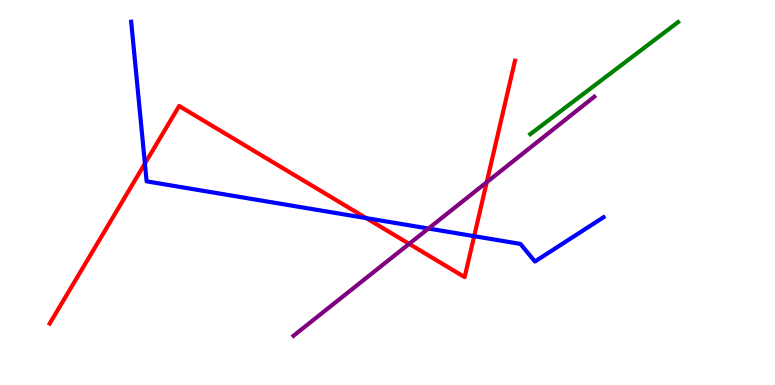[{'lines': ['blue', 'red'], 'intersections': [{'x': 1.87, 'y': 5.75}, {'x': 4.72, 'y': 4.34}, {'x': 6.12, 'y': 3.87}]}, {'lines': ['green', 'red'], 'intersections': []}, {'lines': ['purple', 'red'], 'intersections': [{'x': 5.28, 'y': 3.67}, {'x': 6.28, 'y': 5.27}]}, {'lines': ['blue', 'green'], 'intersections': []}, {'lines': ['blue', 'purple'], 'intersections': [{'x': 5.53, 'y': 4.06}]}, {'lines': ['green', 'purple'], 'intersections': []}]